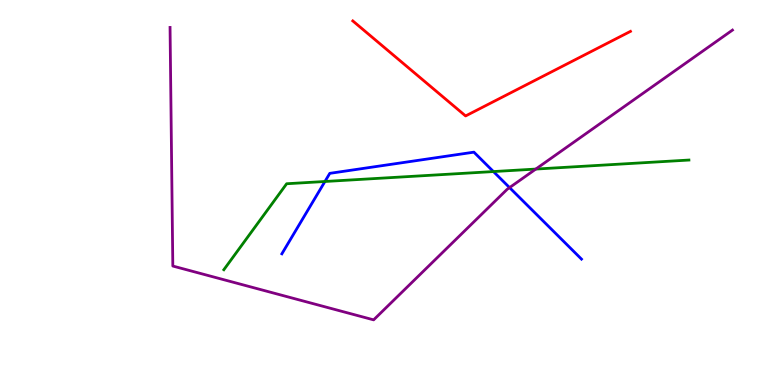[{'lines': ['blue', 'red'], 'intersections': []}, {'lines': ['green', 'red'], 'intersections': []}, {'lines': ['purple', 'red'], 'intersections': []}, {'lines': ['blue', 'green'], 'intersections': [{'x': 4.19, 'y': 5.29}, {'x': 6.37, 'y': 5.54}]}, {'lines': ['blue', 'purple'], 'intersections': [{'x': 6.57, 'y': 5.13}]}, {'lines': ['green', 'purple'], 'intersections': [{'x': 6.91, 'y': 5.61}]}]